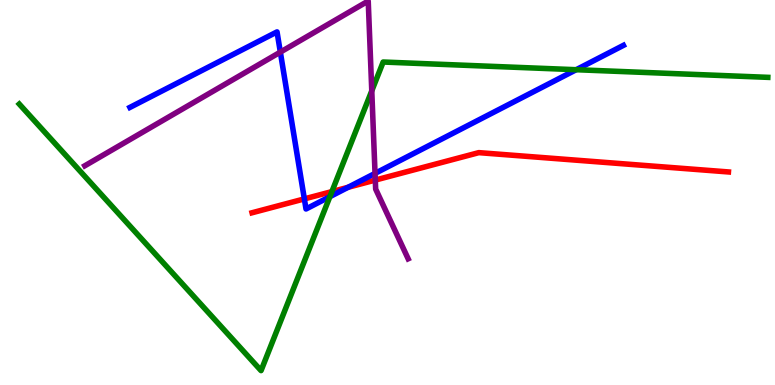[{'lines': ['blue', 'red'], 'intersections': [{'x': 3.93, 'y': 4.83}, {'x': 4.49, 'y': 5.13}]}, {'lines': ['green', 'red'], 'intersections': [{'x': 4.28, 'y': 5.02}]}, {'lines': ['purple', 'red'], 'intersections': [{'x': 4.84, 'y': 5.32}]}, {'lines': ['blue', 'green'], 'intersections': [{'x': 4.26, 'y': 4.89}, {'x': 7.43, 'y': 8.19}]}, {'lines': ['blue', 'purple'], 'intersections': [{'x': 3.62, 'y': 8.65}, {'x': 4.84, 'y': 5.5}]}, {'lines': ['green', 'purple'], 'intersections': [{'x': 4.8, 'y': 7.64}]}]